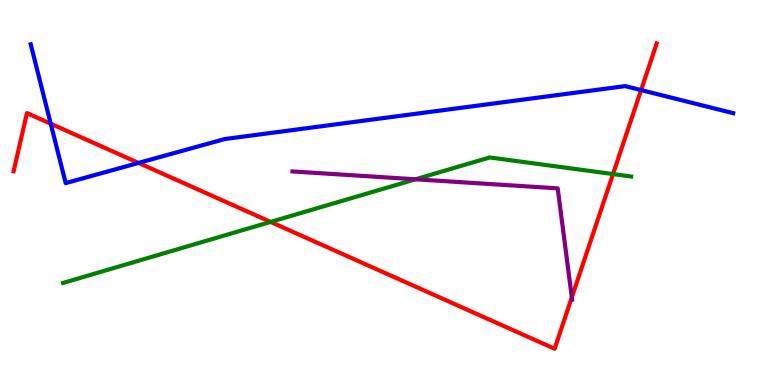[{'lines': ['blue', 'red'], 'intersections': [{'x': 0.655, 'y': 6.79}, {'x': 1.79, 'y': 5.77}, {'x': 8.27, 'y': 7.66}]}, {'lines': ['green', 'red'], 'intersections': [{'x': 3.49, 'y': 4.24}, {'x': 7.91, 'y': 5.48}]}, {'lines': ['purple', 'red'], 'intersections': [{'x': 7.38, 'y': 2.28}]}, {'lines': ['blue', 'green'], 'intersections': []}, {'lines': ['blue', 'purple'], 'intersections': []}, {'lines': ['green', 'purple'], 'intersections': [{'x': 5.36, 'y': 5.34}]}]